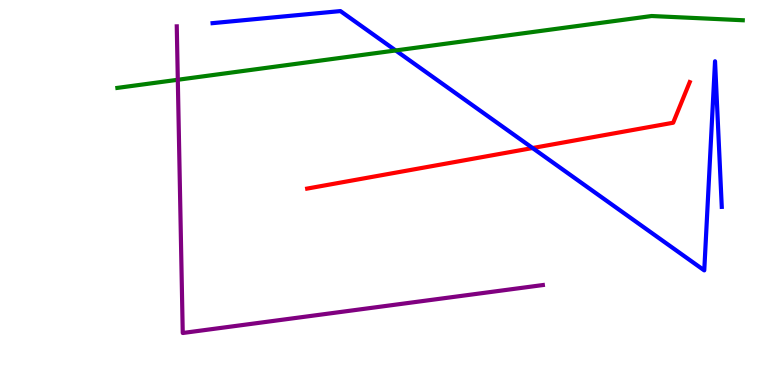[{'lines': ['blue', 'red'], 'intersections': [{'x': 6.87, 'y': 6.16}]}, {'lines': ['green', 'red'], 'intersections': []}, {'lines': ['purple', 'red'], 'intersections': []}, {'lines': ['blue', 'green'], 'intersections': [{'x': 5.11, 'y': 8.69}]}, {'lines': ['blue', 'purple'], 'intersections': []}, {'lines': ['green', 'purple'], 'intersections': [{'x': 2.29, 'y': 7.93}]}]